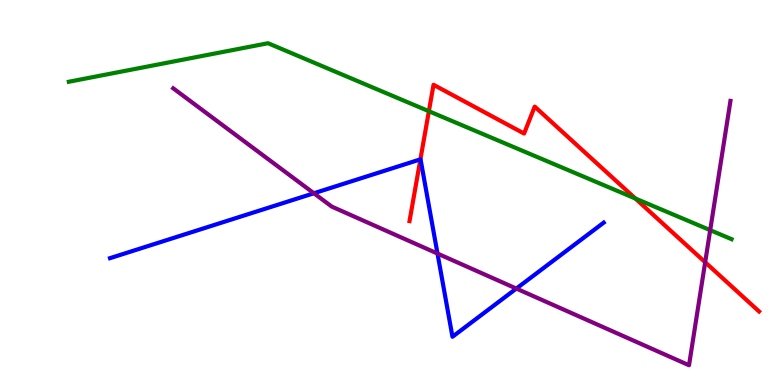[{'lines': ['blue', 'red'], 'intersections': [{'x': 5.42, 'y': 5.86}]}, {'lines': ['green', 'red'], 'intersections': [{'x': 5.53, 'y': 7.11}, {'x': 8.2, 'y': 4.84}]}, {'lines': ['purple', 'red'], 'intersections': [{'x': 9.1, 'y': 3.19}]}, {'lines': ['blue', 'green'], 'intersections': []}, {'lines': ['blue', 'purple'], 'intersections': [{'x': 4.05, 'y': 4.98}, {'x': 5.65, 'y': 3.41}, {'x': 6.66, 'y': 2.5}]}, {'lines': ['green', 'purple'], 'intersections': [{'x': 9.16, 'y': 4.02}]}]